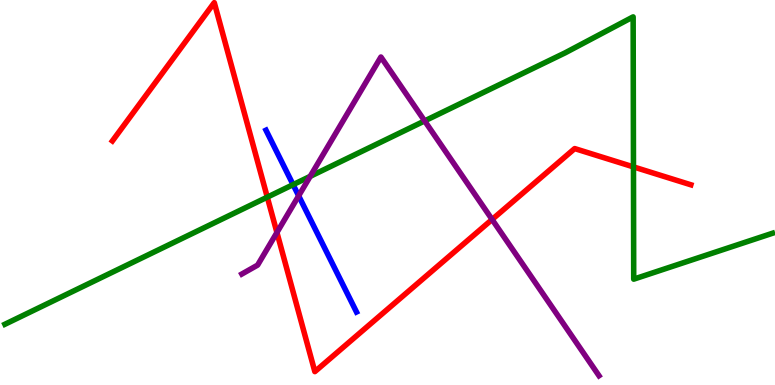[{'lines': ['blue', 'red'], 'intersections': []}, {'lines': ['green', 'red'], 'intersections': [{'x': 3.45, 'y': 4.88}, {'x': 8.17, 'y': 5.66}]}, {'lines': ['purple', 'red'], 'intersections': [{'x': 3.57, 'y': 3.96}, {'x': 6.35, 'y': 4.3}]}, {'lines': ['blue', 'green'], 'intersections': [{'x': 3.78, 'y': 5.2}]}, {'lines': ['blue', 'purple'], 'intersections': [{'x': 3.85, 'y': 4.91}]}, {'lines': ['green', 'purple'], 'intersections': [{'x': 4.0, 'y': 5.42}, {'x': 5.48, 'y': 6.86}]}]